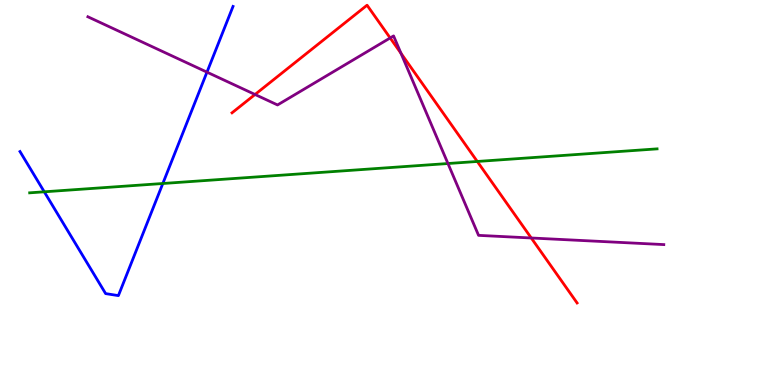[{'lines': ['blue', 'red'], 'intersections': []}, {'lines': ['green', 'red'], 'intersections': [{'x': 6.16, 'y': 5.81}]}, {'lines': ['purple', 'red'], 'intersections': [{'x': 3.29, 'y': 7.55}, {'x': 5.03, 'y': 9.01}, {'x': 5.17, 'y': 8.62}, {'x': 6.85, 'y': 3.82}]}, {'lines': ['blue', 'green'], 'intersections': [{'x': 0.571, 'y': 5.02}, {'x': 2.1, 'y': 5.23}]}, {'lines': ['blue', 'purple'], 'intersections': [{'x': 2.67, 'y': 8.13}]}, {'lines': ['green', 'purple'], 'intersections': [{'x': 5.78, 'y': 5.75}]}]